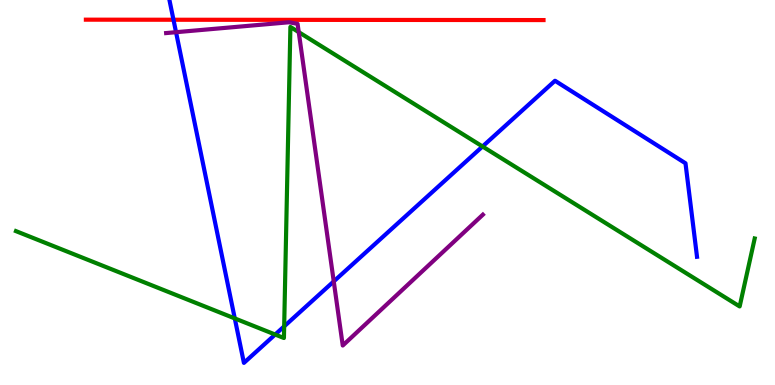[{'lines': ['blue', 'red'], 'intersections': [{'x': 2.24, 'y': 9.49}]}, {'lines': ['green', 'red'], 'intersections': []}, {'lines': ['purple', 'red'], 'intersections': []}, {'lines': ['blue', 'green'], 'intersections': [{'x': 3.03, 'y': 1.73}, {'x': 3.55, 'y': 1.31}, {'x': 3.67, 'y': 1.52}, {'x': 6.23, 'y': 6.2}]}, {'lines': ['blue', 'purple'], 'intersections': [{'x': 2.27, 'y': 9.16}, {'x': 4.31, 'y': 2.69}]}, {'lines': ['green', 'purple'], 'intersections': [{'x': 3.85, 'y': 9.17}]}]